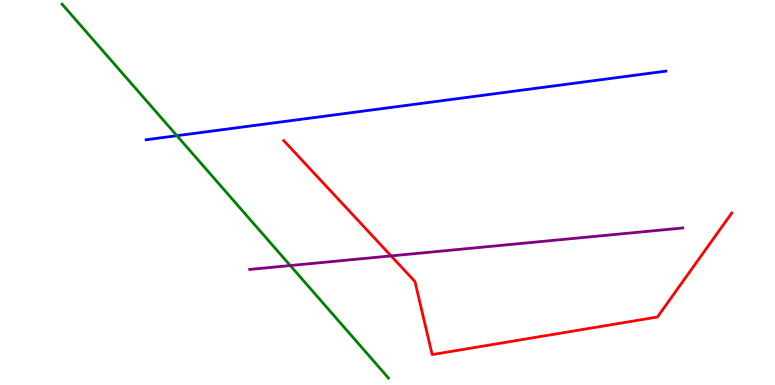[{'lines': ['blue', 'red'], 'intersections': []}, {'lines': ['green', 'red'], 'intersections': []}, {'lines': ['purple', 'red'], 'intersections': [{'x': 5.05, 'y': 3.35}]}, {'lines': ['blue', 'green'], 'intersections': [{'x': 2.28, 'y': 6.48}]}, {'lines': ['blue', 'purple'], 'intersections': []}, {'lines': ['green', 'purple'], 'intersections': [{'x': 3.75, 'y': 3.1}]}]